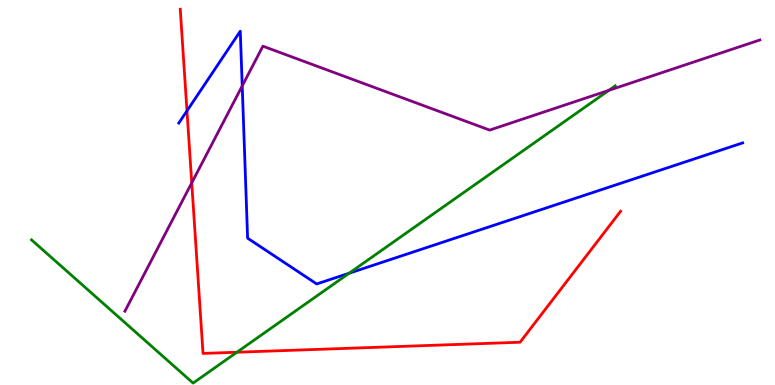[{'lines': ['blue', 'red'], 'intersections': [{'x': 2.41, 'y': 7.12}]}, {'lines': ['green', 'red'], 'intersections': [{'x': 3.06, 'y': 0.851}]}, {'lines': ['purple', 'red'], 'intersections': [{'x': 2.47, 'y': 5.25}]}, {'lines': ['blue', 'green'], 'intersections': [{'x': 4.5, 'y': 2.9}]}, {'lines': ['blue', 'purple'], 'intersections': [{'x': 3.13, 'y': 7.77}]}, {'lines': ['green', 'purple'], 'intersections': [{'x': 7.86, 'y': 7.65}]}]